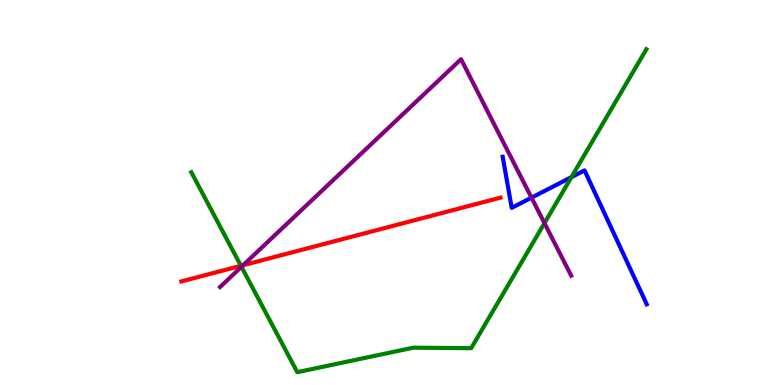[{'lines': ['blue', 'red'], 'intersections': []}, {'lines': ['green', 'red'], 'intersections': [{'x': 3.11, 'y': 3.1}]}, {'lines': ['purple', 'red'], 'intersections': [{'x': 3.14, 'y': 3.11}]}, {'lines': ['blue', 'green'], 'intersections': [{'x': 7.37, 'y': 5.4}]}, {'lines': ['blue', 'purple'], 'intersections': [{'x': 6.86, 'y': 4.87}]}, {'lines': ['green', 'purple'], 'intersections': [{'x': 3.12, 'y': 3.07}, {'x': 7.03, 'y': 4.2}]}]